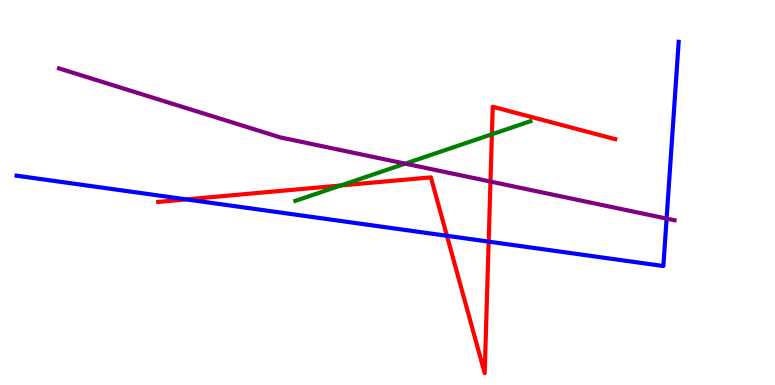[{'lines': ['blue', 'red'], 'intersections': [{'x': 2.4, 'y': 4.82}, {'x': 5.77, 'y': 3.88}, {'x': 6.31, 'y': 3.72}]}, {'lines': ['green', 'red'], 'intersections': [{'x': 4.4, 'y': 5.18}, {'x': 6.35, 'y': 6.51}]}, {'lines': ['purple', 'red'], 'intersections': [{'x': 6.33, 'y': 5.28}]}, {'lines': ['blue', 'green'], 'intersections': []}, {'lines': ['blue', 'purple'], 'intersections': [{'x': 8.6, 'y': 4.32}]}, {'lines': ['green', 'purple'], 'intersections': [{'x': 5.23, 'y': 5.75}]}]